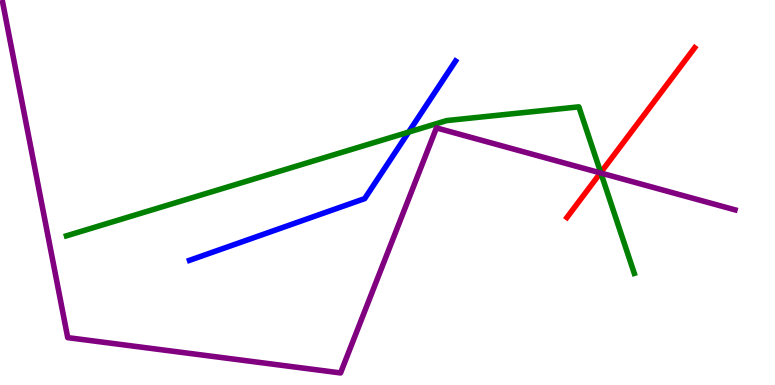[{'lines': ['blue', 'red'], 'intersections': []}, {'lines': ['green', 'red'], 'intersections': [{'x': 7.75, 'y': 5.52}]}, {'lines': ['purple', 'red'], 'intersections': [{'x': 7.75, 'y': 5.51}]}, {'lines': ['blue', 'green'], 'intersections': [{'x': 5.27, 'y': 6.57}]}, {'lines': ['blue', 'purple'], 'intersections': []}, {'lines': ['green', 'purple'], 'intersections': [{'x': 7.75, 'y': 5.51}]}]